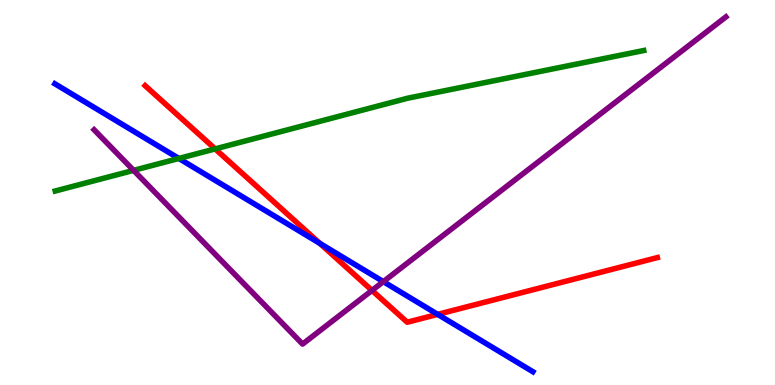[{'lines': ['blue', 'red'], 'intersections': [{'x': 4.13, 'y': 3.68}, {'x': 5.65, 'y': 1.83}]}, {'lines': ['green', 'red'], 'intersections': [{'x': 2.78, 'y': 6.13}]}, {'lines': ['purple', 'red'], 'intersections': [{'x': 4.8, 'y': 2.46}]}, {'lines': ['blue', 'green'], 'intersections': [{'x': 2.31, 'y': 5.88}]}, {'lines': ['blue', 'purple'], 'intersections': [{'x': 4.95, 'y': 2.68}]}, {'lines': ['green', 'purple'], 'intersections': [{'x': 1.72, 'y': 5.57}]}]